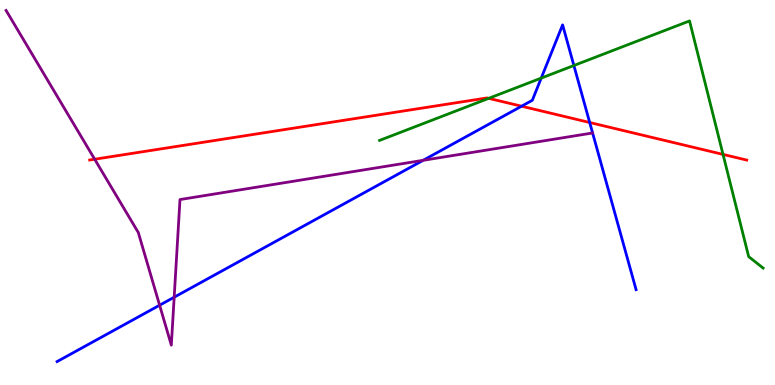[{'lines': ['blue', 'red'], 'intersections': [{'x': 6.73, 'y': 7.24}, {'x': 7.61, 'y': 6.82}]}, {'lines': ['green', 'red'], 'intersections': [{'x': 6.31, 'y': 7.45}, {'x': 9.33, 'y': 5.99}]}, {'lines': ['purple', 'red'], 'intersections': [{'x': 1.22, 'y': 5.86}]}, {'lines': ['blue', 'green'], 'intersections': [{'x': 6.98, 'y': 7.97}, {'x': 7.4, 'y': 8.3}]}, {'lines': ['blue', 'purple'], 'intersections': [{'x': 2.06, 'y': 2.07}, {'x': 2.25, 'y': 2.28}, {'x': 5.46, 'y': 5.84}]}, {'lines': ['green', 'purple'], 'intersections': []}]